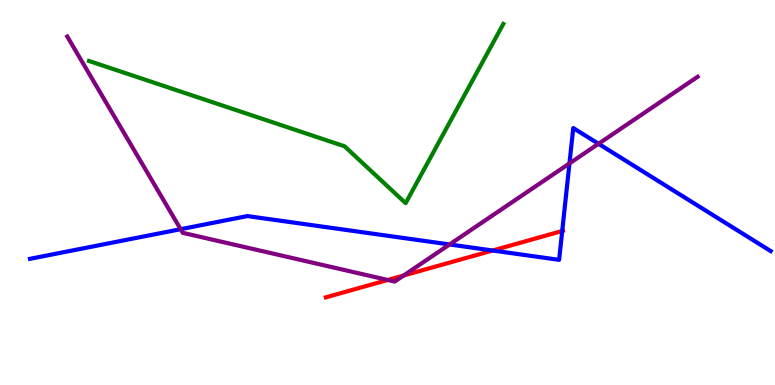[{'lines': ['blue', 'red'], 'intersections': [{'x': 6.36, 'y': 3.49}, {'x': 7.25, 'y': 4.0}]}, {'lines': ['green', 'red'], 'intersections': []}, {'lines': ['purple', 'red'], 'intersections': [{'x': 5.0, 'y': 2.73}, {'x': 5.21, 'y': 2.84}]}, {'lines': ['blue', 'green'], 'intersections': []}, {'lines': ['blue', 'purple'], 'intersections': [{'x': 2.33, 'y': 4.05}, {'x': 5.8, 'y': 3.65}, {'x': 7.35, 'y': 5.76}, {'x': 7.72, 'y': 6.27}]}, {'lines': ['green', 'purple'], 'intersections': []}]